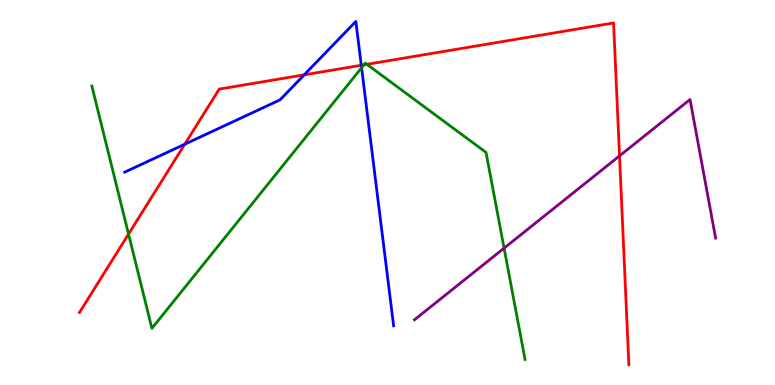[{'lines': ['blue', 'red'], 'intersections': [{'x': 2.38, 'y': 6.25}, {'x': 3.93, 'y': 8.06}, {'x': 4.66, 'y': 8.3}]}, {'lines': ['green', 'red'], 'intersections': [{'x': 1.66, 'y': 3.92}, {'x': 4.7, 'y': 8.32}, {'x': 4.73, 'y': 8.33}]}, {'lines': ['purple', 'red'], 'intersections': [{'x': 7.99, 'y': 5.95}]}, {'lines': ['blue', 'green'], 'intersections': [{'x': 4.67, 'y': 8.24}]}, {'lines': ['blue', 'purple'], 'intersections': []}, {'lines': ['green', 'purple'], 'intersections': [{'x': 6.5, 'y': 3.55}]}]